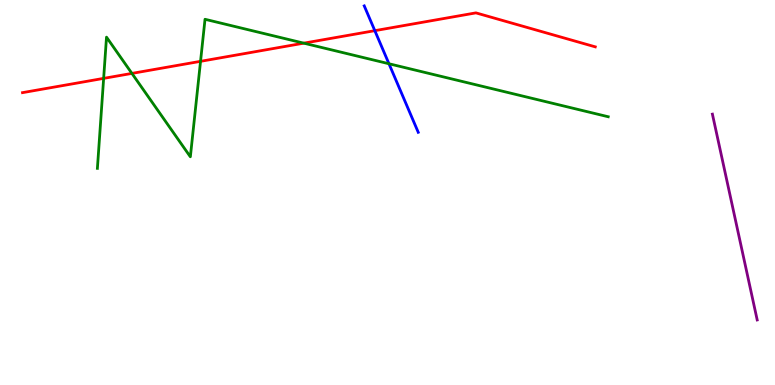[{'lines': ['blue', 'red'], 'intersections': [{'x': 4.84, 'y': 9.2}]}, {'lines': ['green', 'red'], 'intersections': [{'x': 1.34, 'y': 7.96}, {'x': 1.7, 'y': 8.09}, {'x': 2.59, 'y': 8.41}, {'x': 3.92, 'y': 8.88}]}, {'lines': ['purple', 'red'], 'intersections': []}, {'lines': ['blue', 'green'], 'intersections': [{'x': 5.02, 'y': 8.34}]}, {'lines': ['blue', 'purple'], 'intersections': []}, {'lines': ['green', 'purple'], 'intersections': []}]